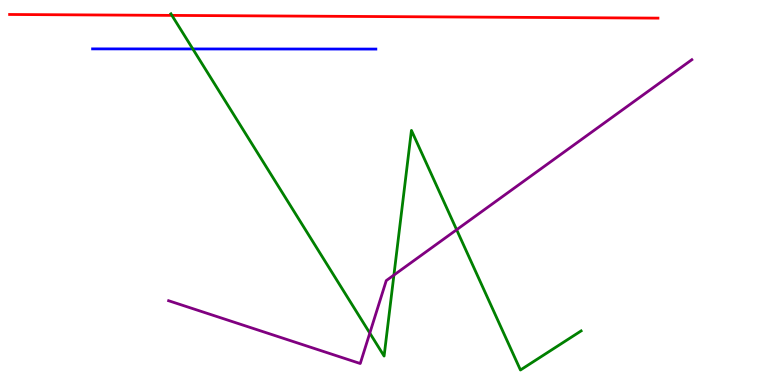[{'lines': ['blue', 'red'], 'intersections': []}, {'lines': ['green', 'red'], 'intersections': [{'x': 2.22, 'y': 9.6}]}, {'lines': ['purple', 'red'], 'intersections': []}, {'lines': ['blue', 'green'], 'intersections': [{'x': 2.49, 'y': 8.73}]}, {'lines': ['blue', 'purple'], 'intersections': []}, {'lines': ['green', 'purple'], 'intersections': [{'x': 4.77, 'y': 1.35}, {'x': 5.08, 'y': 2.86}, {'x': 5.89, 'y': 4.03}]}]